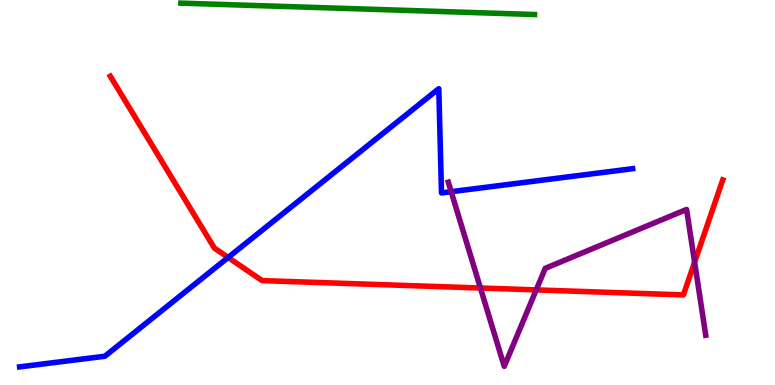[{'lines': ['blue', 'red'], 'intersections': [{'x': 2.94, 'y': 3.31}]}, {'lines': ['green', 'red'], 'intersections': []}, {'lines': ['purple', 'red'], 'intersections': [{'x': 6.2, 'y': 2.52}, {'x': 6.92, 'y': 2.47}, {'x': 8.96, 'y': 3.19}]}, {'lines': ['blue', 'green'], 'intersections': []}, {'lines': ['blue', 'purple'], 'intersections': [{'x': 5.82, 'y': 5.02}]}, {'lines': ['green', 'purple'], 'intersections': []}]